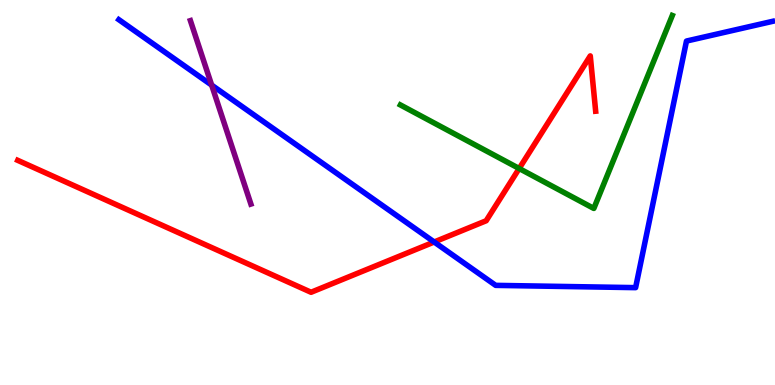[{'lines': ['blue', 'red'], 'intersections': [{'x': 5.6, 'y': 3.71}]}, {'lines': ['green', 'red'], 'intersections': [{'x': 6.7, 'y': 5.62}]}, {'lines': ['purple', 'red'], 'intersections': []}, {'lines': ['blue', 'green'], 'intersections': []}, {'lines': ['blue', 'purple'], 'intersections': [{'x': 2.73, 'y': 7.79}]}, {'lines': ['green', 'purple'], 'intersections': []}]